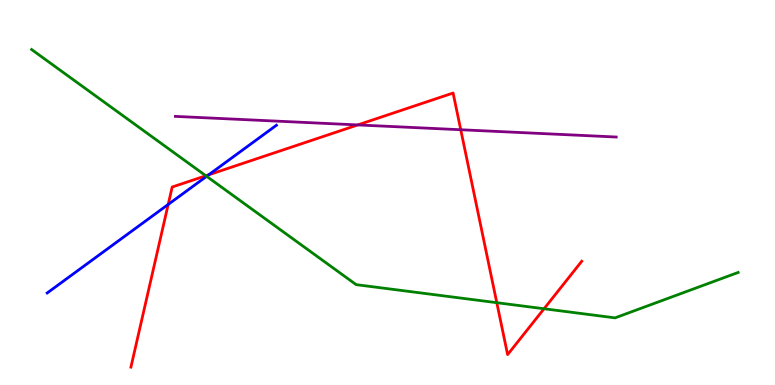[{'lines': ['blue', 'red'], 'intersections': [{'x': 2.17, 'y': 4.69}, {'x': 2.69, 'y': 5.46}]}, {'lines': ['green', 'red'], 'intersections': [{'x': 2.66, 'y': 5.43}, {'x': 6.41, 'y': 2.14}, {'x': 7.02, 'y': 1.98}]}, {'lines': ['purple', 'red'], 'intersections': [{'x': 4.62, 'y': 6.76}, {'x': 5.95, 'y': 6.63}]}, {'lines': ['blue', 'green'], 'intersections': [{'x': 2.67, 'y': 5.42}]}, {'lines': ['blue', 'purple'], 'intersections': []}, {'lines': ['green', 'purple'], 'intersections': []}]